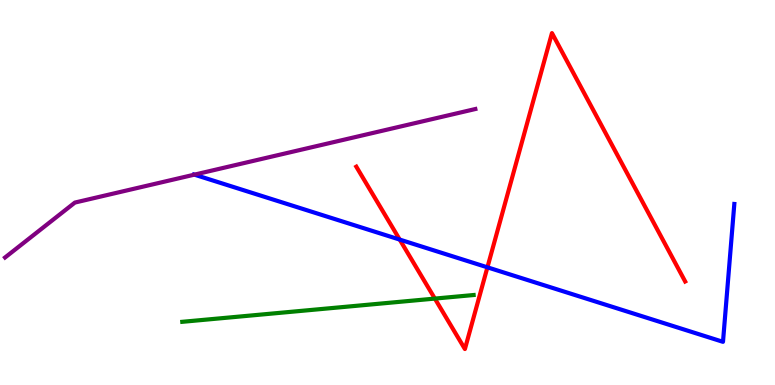[{'lines': ['blue', 'red'], 'intersections': [{'x': 5.16, 'y': 3.78}, {'x': 6.29, 'y': 3.06}]}, {'lines': ['green', 'red'], 'intersections': [{'x': 5.61, 'y': 2.24}]}, {'lines': ['purple', 'red'], 'intersections': []}, {'lines': ['blue', 'green'], 'intersections': []}, {'lines': ['blue', 'purple'], 'intersections': [{'x': 2.51, 'y': 5.46}]}, {'lines': ['green', 'purple'], 'intersections': []}]